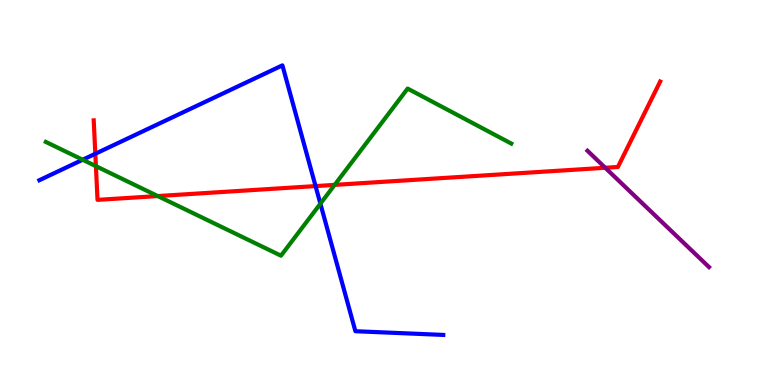[{'lines': ['blue', 'red'], 'intersections': [{'x': 1.23, 'y': 6.01}, {'x': 4.07, 'y': 5.17}]}, {'lines': ['green', 'red'], 'intersections': [{'x': 1.24, 'y': 5.68}, {'x': 2.04, 'y': 4.91}, {'x': 4.32, 'y': 5.2}]}, {'lines': ['purple', 'red'], 'intersections': [{'x': 7.81, 'y': 5.64}]}, {'lines': ['blue', 'green'], 'intersections': [{'x': 1.07, 'y': 5.85}, {'x': 4.13, 'y': 4.71}]}, {'lines': ['blue', 'purple'], 'intersections': []}, {'lines': ['green', 'purple'], 'intersections': []}]